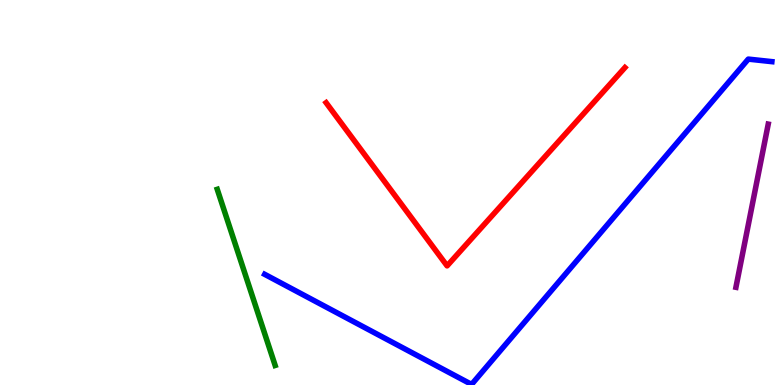[{'lines': ['blue', 'red'], 'intersections': []}, {'lines': ['green', 'red'], 'intersections': []}, {'lines': ['purple', 'red'], 'intersections': []}, {'lines': ['blue', 'green'], 'intersections': []}, {'lines': ['blue', 'purple'], 'intersections': []}, {'lines': ['green', 'purple'], 'intersections': []}]